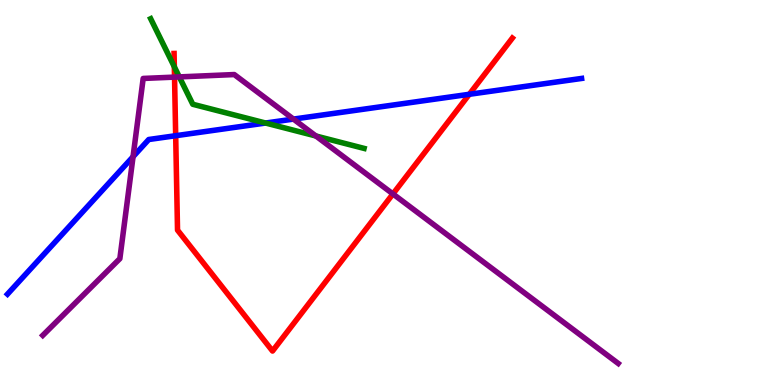[{'lines': ['blue', 'red'], 'intersections': [{'x': 2.27, 'y': 6.48}, {'x': 6.06, 'y': 7.55}]}, {'lines': ['green', 'red'], 'intersections': [{'x': 2.25, 'y': 8.27}]}, {'lines': ['purple', 'red'], 'intersections': [{'x': 2.25, 'y': 8.0}, {'x': 5.07, 'y': 4.96}]}, {'lines': ['blue', 'green'], 'intersections': [{'x': 3.43, 'y': 6.8}]}, {'lines': ['blue', 'purple'], 'intersections': [{'x': 1.72, 'y': 5.93}, {'x': 3.79, 'y': 6.91}]}, {'lines': ['green', 'purple'], 'intersections': [{'x': 2.31, 'y': 8.0}, {'x': 4.08, 'y': 6.47}]}]